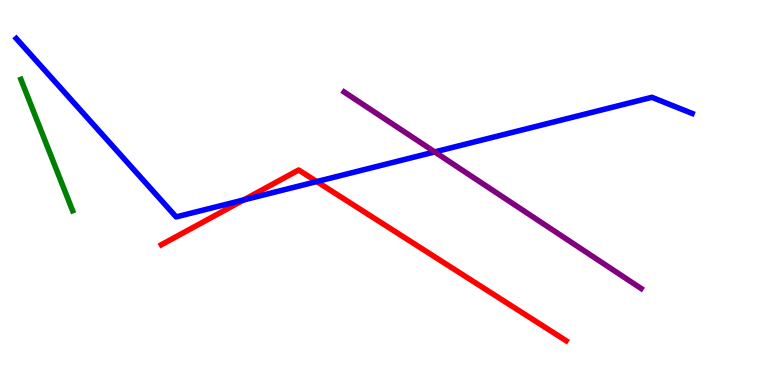[{'lines': ['blue', 'red'], 'intersections': [{'x': 3.14, 'y': 4.81}, {'x': 4.09, 'y': 5.28}]}, {'lines': ['green', 'red'], 'intersections': []}, {'lines': ['purple', 'red'], 'intersections': []}, {'lines': ['blue', 'green'], 'intersections': []}, {'lines': ['blue', 'purple'], 'intersections': [{'x': 5.61, 'y': 6.05}]}, {'lines': ['green', 'purple'], 'intersections': []}]